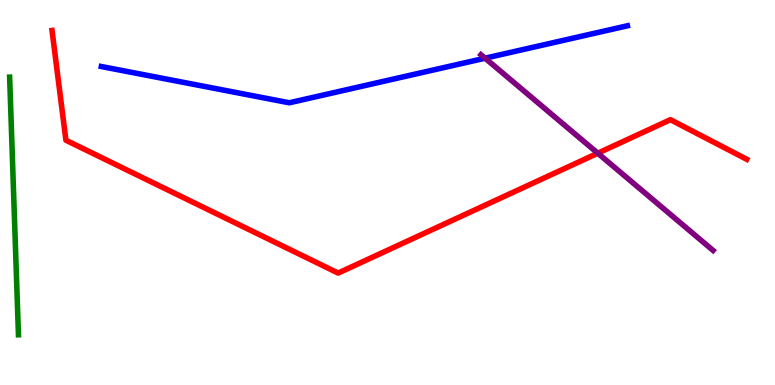[{'lines': ['blue', 'red'], 'intersections': []}, {'lines': ['green', 'red'], 'intersections': []}, {'lines': ['purple', 'red'], 'intersections': [{'x': 7.71, 'y': 6.02}]}, {'lines': ['blue', 'green'], 'intersections': []}, {'lines': ['blue', 'purple'], 'intersections': [{'x': 6.26, 'y': 8.49}]}, {'lines': ['green', 'purple'], 'intersections': []}]